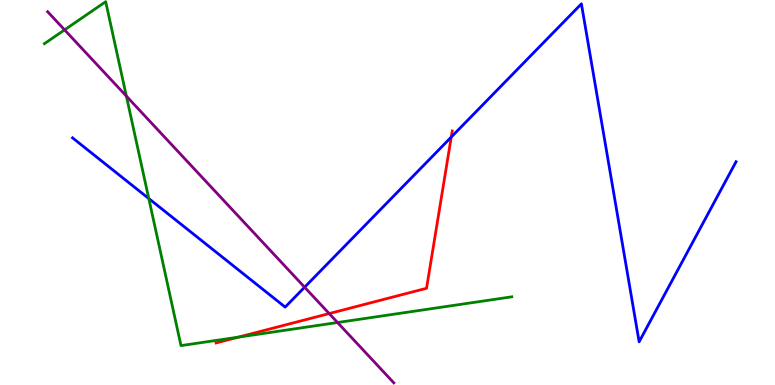[{'lines': ['blue', 'red'], 'intersections': [{'x': 5.82, 'y': 6.44}]}, {'lines': ['green', 'red'], 'intersections': [{'x': 3.08, 'y': 1.24}]}, {'lines': ['purple', 'red'], 'intersections': [{'x': 4.25, 'y': 1.86}]}, {'lines': ['blue', 'green'], 'intersections': [{'x': 1.92, 'y': 4.84}]}, {'lines': ['blue', 'purple'], 'intersections': [{'x': 3.93, 'y': 2.54}]}, {'lines': ['green', 'purple'], 'intersections': [{'x': 0.833, 'y': 9.22}, {'x': 1.63, 'y': 7.5}, {'x': 4.36, 'y': 1.62}]}]